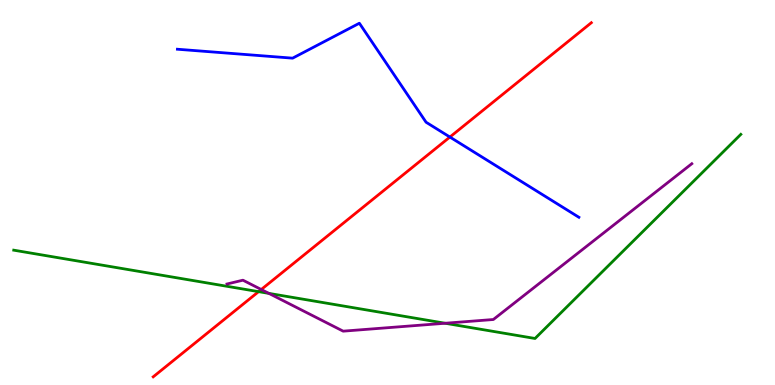[{'lines': ['blue', 'red'], 'intersections': [{'x': 5.8, 'y': 6.44}]}, {'lines': ['green', 'red'], 'intersections': [{'x': 3.34, 'y': 2.42}]}, {'lines': ['purple', 'red'], 'intersections': [{'x': 3.37, 'y': 2.48}]}, {'lines': ['blue', 'green'], 'intersections': []}, {'lines': ['blue', 'purple'], 'intersections': []}, {'lines': ['green', 'purple'], 'intersections': [{'x': 3.47, 'y': 2.38}, {'x': 5.74, 'y': 1.6}]}]